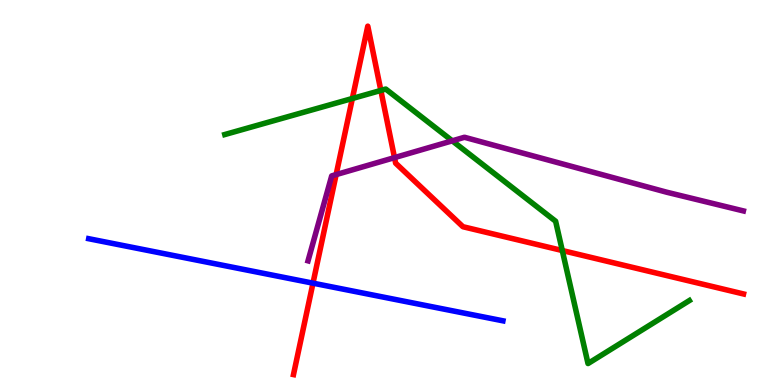[{'lines': ['blue', 'red'], 'intersections': [{'x': 4.04, 'y': 2.65}]}, {'lines': ['green', 'red'], 'intersections': [{'x': 4.55, 'y': 7.44}, {'x': 4.91, 'y': 7.65}, {'x': 7.26, 'y': 3.49}]}, {'lines': ['purple', 'red'], 'intersections': [{'x': 4.34, 'y': 5.47}, {'x': 5.09, 'y': 5.91}]}, {'lines': ['blue', 'green'], 'intersections': []}, {'lines': ['blue', 'purple'], 'intersections': []}, {'lines': ['green', 'purple'], 'intersections': [{'x': 5.84, 'y': 6.34}]}]